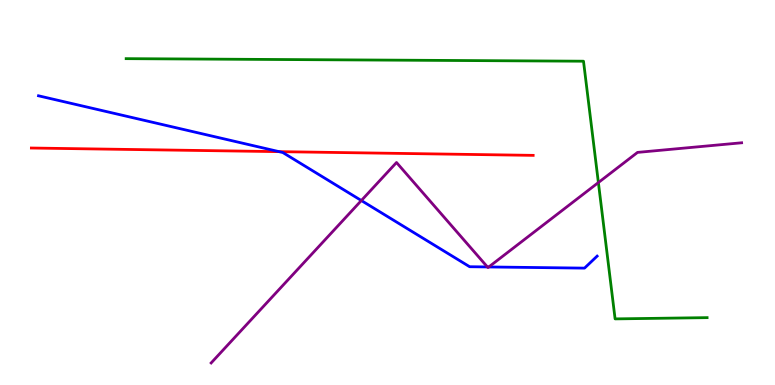[{'lines': ['blue', 'red'], 'intersections': [{'x': 3.6, 'y': 6.06}]}, {'lines': ['green', 'red'], 'intersections': []}, {'lines': ['purple', 'red'], 'intersections': []}, {'lines': ['blue', 'green'], 'intersections': []}, {'lines': ['blue', 'purple'], 'intersections': [{'x': 4.66, 'y': 4.79}, {'x': 6.29, 'y': 3.07}, {'x': 6.31, 'y': 3.07}]}, {'lines': ['green', 'purple'], 'intersections': [{'x': 7.72, 'y': 5.26}]}]